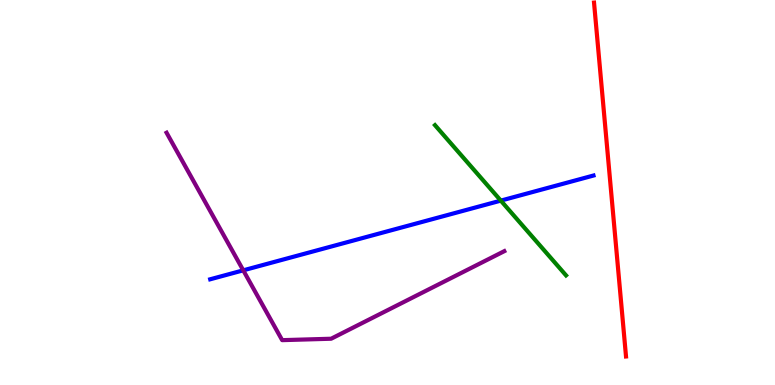[{'lines': ['blue', 'red'], 'intersections': []}, {'lines': ['green', 'red'], 'intersections': []}, {'lines': ['purple', 'red'], 'intersections': []}, {'lines': ['blue', 'green'], 'intersections': [{'x': 6.46, 'y': 4.79}]}, {'lines': ['blue', 'purple'], 'intersections': [{'x': 3.14, 'y': 2.98}]}, {'lines': ['green', 'purple'], 'intersections': []}]